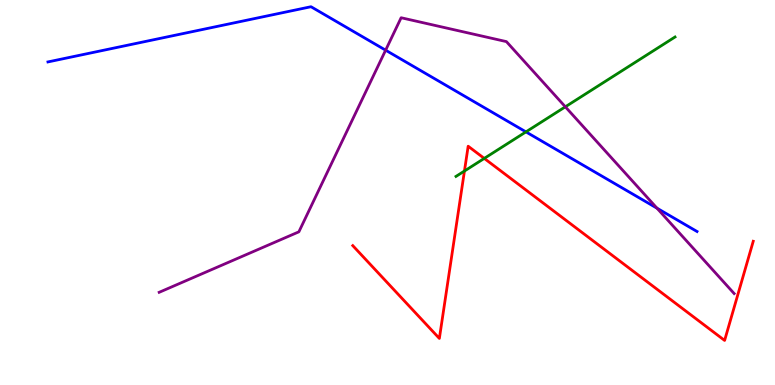[{'lines': ['blue', 'red'], 'intersections': []}, {'lines': ['green', 'red'], 'intersections': [{'x': 5.99, 'y': 5.56}, {'x': 6.25, 'y': 5.89}]}, {'lines': ['purple', 'red'], 'intersections': []}, {'lines': ['blue', 'green'], 'intersections': [{'x': 6.79, 'y': 6.57}]}, {'lines': ['blue', 'purple'], 'intersections': [{'x': 4.98, 'y': 8.7}, {'x': 8.48, 'y': 4.59}]}, {'lines': ['green', 'purple'], 'intersections': [{'x': 7.29, 'y': 7.23}]}]